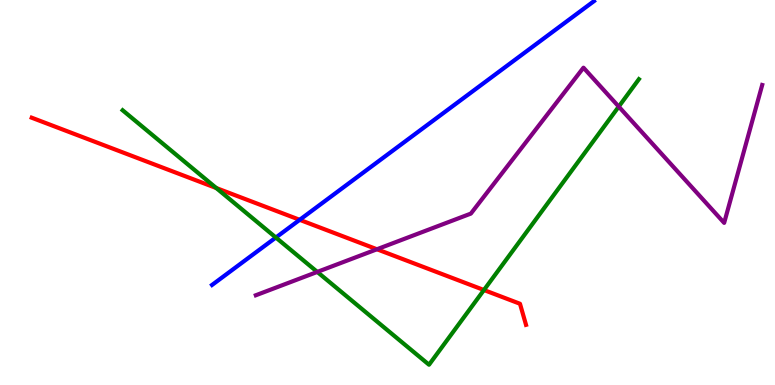[{'lines': ['blue', 'red'], 'intersections': [{'x': 3.87, 'y': 4.29}]}, {'lines': ['green', 'red'], 'intersections': [{'x': 2.79, 'y': 5.12}, {'x': 6.24, 'y': 2.47}]}, {'lines': ['purple', 'red'], 'intersections': [{'x': 4.86, 'y': 3.53}]}, {'lines': ['blue', 'green'], 'intersections': [{'x': 3.56, 'y': 3.83}]}, {'lines': ['blue', 'purple'], 'intersections': []}, {'lines': ['green', 'purple'], 'intersections': [{'x': 4.09, 'y': 2.94}, {'x': 7.98, 'y': 7.23}]}]